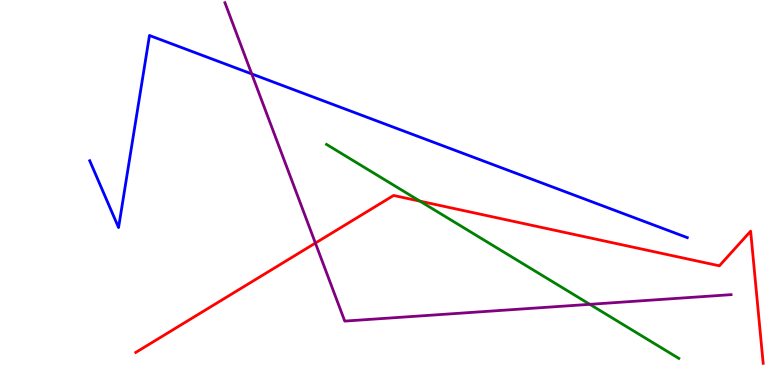[{'lines': ['blue', 'red'], 'intersections': []}, {'lines': ['green', 'red'], 'intersections': [{'x': 5.42, 'y': 4.78}]}, {'lines': ['purple', 'red'], 'intersections': [{'x': 4.07, 'y': 3.69}]}, {'lines': ['blue', 'green'], 'intersections': []}, {'lines': ['blue', 'purple'], 'intersections': [{'x': 3.25, 'y': 8.08}]}, {'lines': ['green', 'purple'], 'intersections': [{'x': 7.61, 'y': 2.1}]}]